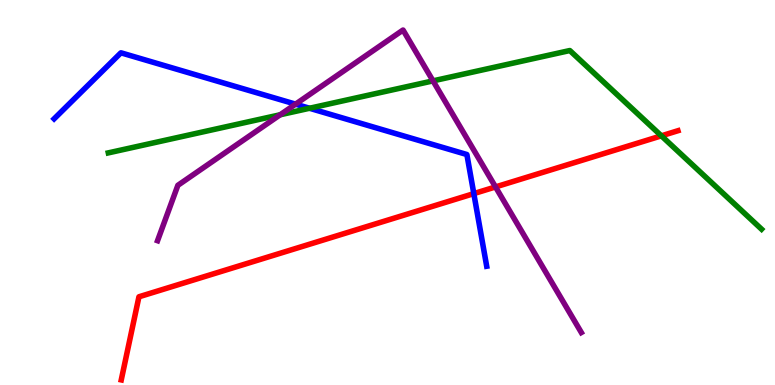[{'lines': ['blue', 'red'], 'intersections': [{'x': 6.11, 'y': 4.97}]}, {'lines': ['green', 'red'], 'intersections': [{'x': 8.53, 'y': 6.47}]}, {'lines': ['purple', 'red'], 'intersections': [{'x': 6.39, 'y': 5.14}]}, {'lines': ['blue', 'green'], 'intersections': [{'x': 3.99, 'y': 7.19}]}, {'lines': ['blue', 'purple'], 'intersections': [{'x': 3.81, 'y': 7.29}]}, {'lines': ['green', 'purple'], 'intersections': [{'x': 3.61, 'y': 7.02}, {'x': 5.59, 'y': 7.9}]}]